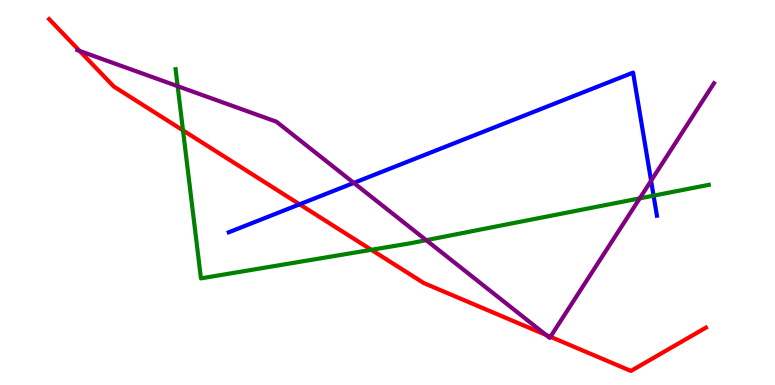[{'lines': ['blue', 'red'], 'intersections': [{'x': 3.87, 'y': 4.69}]}, {'lines': ['green', 'red'], 'intersections': [{'x': 2.36, 'y': 6.61}, {'x': 4.79, 'y': 3.51}]}, {'lines': ['purple', 'red'], 'intersections': [{'x': 1.03, 'y': 8.68}, {'x': 7.04, 'y': 1.3}, {'x': 7.1, 'y': 1.25}]}, {'lines': ['blue', 'green'], 'intersections': [{'x': 8.43, 'y': 4.92}]}, {'lines': ['blue', 'purple'], 'intersections': [{'x': 4.57, 'y': 5.25}, {'x': 8.4, 'y': 5.31}]}, {'lines': ['green', 'purple'], 'intersections': [{'x': 2.29, 'y': 7.76}, {'x': 5.5, 'y': 3.76}, {'x': 8.25, 'y': 4.85}]}]